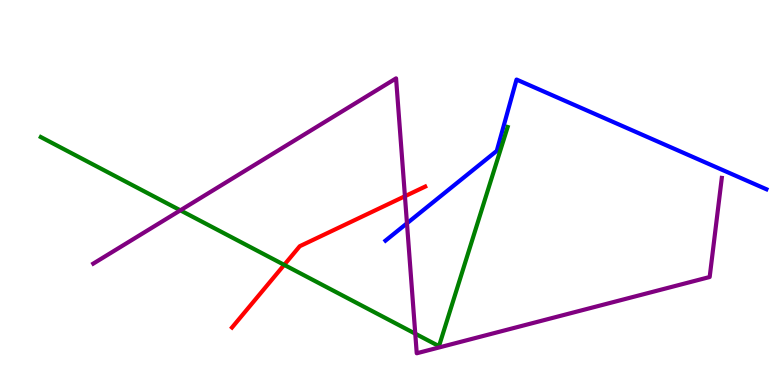[{'lines': ['blue', 'red'], 'intersections': []}, {'lines': ['green', 'red'], 'intersections': [{'x': 3.67, 'y': 3.12}]}, {'lines': ['purple', 'red'], 'intersections': [{'x': 5.22, 'y': 4.9}]}, {'lines': ['blue', 'green'], 'intersections': []}, {'lines': ['blue', 'purple'], 'intersections': [{'x': 5.25, 'y': 4.2}]}, {'lines': ['green', 'purple'], 'intersections': [{'x': 2.33, 'y': 4.54}, {'x': 5.36, 'y': 1.33}]}]